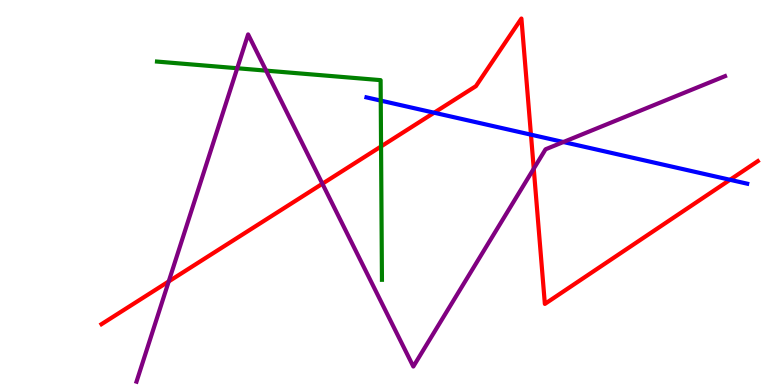[{'lines': ['blue', 'red'], 'intersections': [{'x': 5.6, 'y': 7.07}, {'x': 6.85, 'y': 6.5}, {'x': 9.42, 'y': 5.33}]}, {'lines': ['green', 'red'], 'intersections': [{'x': 4.92, 'y': 6.2}]}, {'lines': ['purple', 'red'], 'intersections': [{'x': 2.18, 'y': 2.69}, {'x': 4.16, 'y': 5.23}, {'x': 6.89, 'y': 5.62}]}, {'lines': ['blue', 'green'], 'intersections': [{'x': 4.91, 'y': 7.39}]}, {'lines': ['blue', 'purple'], 'intersections': [{'x': 7.27, 'y': 6.31}]}, {'lines': ['green', 'purple'], 'intersections': [{'x': 3.06, 'y': 8.23}, {'x': 3.43, 'y': 8.17}]}]